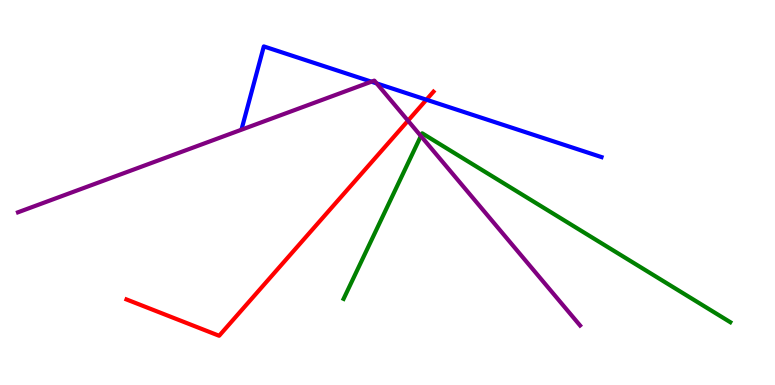[{'lines': ['blue', 'red'], 'intersections': [{'x': 5.5, 'y': 7.41}]}, {'lines': ['green', 'red'], 'intersections': []}, {'lines': ['purple', 'red'], 'intersections': [{'x': 5.26, 'y': 6.87}]}, {'lines': ['blue', 'green'], 'intersections': []}, {'lines': ['blue', 'purple'], 'intersections': [{'x': 4.79, 'y': 7.88}, {'x': 4.86, 'y': 7.83}]}, {'lines': ['green', 'purple'], 'intersections': [{'x': 5.43, 'y': 6.47}]}]